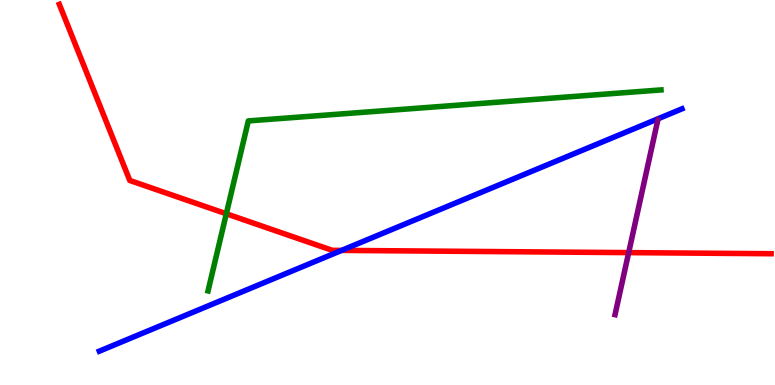[{'lines': ['blue', 'red'], 'intersections': [{'x': 4.41, 'y': 3.5}]}, {'lines': ['green', 'red'], 'intersections': [{'x': 2.92, 'y': 4.45}]}, {'lines': ['purple', 'red'], 'intersections': [{'x': 8.11, 'y': 3.44}]}, {'lines': ['blue', 'green'], 'intersections': []}, {'lines': ['blue', 'purple'], 'intersections': []}, {'lines': ['green', 'purple'], 'intersections': []}]